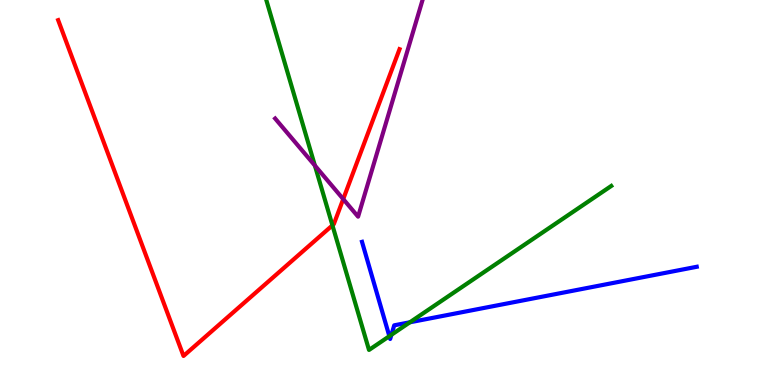[{'lines': ['blue', 'red'], 'intersections': []}, {'lines': ['green', 'red'], 'intersections': [{'x': 4.29, 'y': 4.15}]}, {'lines': ['purple', 'red'], 'intersections': [{'x': 4.43, 'y': 4.83}]}, {'lines': ['blue', 'green'], 'intersections': [{'x': 5.02, 'y': 1.27}, {'x': 5.05, 'y': 1.3}, {'x': 5.29, 'y': 1.63}]}, {'lines': ['blue', 'purple'], 'intersections': []}, {'lines': ['green', 'purple'], 'intersections': [{'x': 4.06, 'y': 5.7}]}]